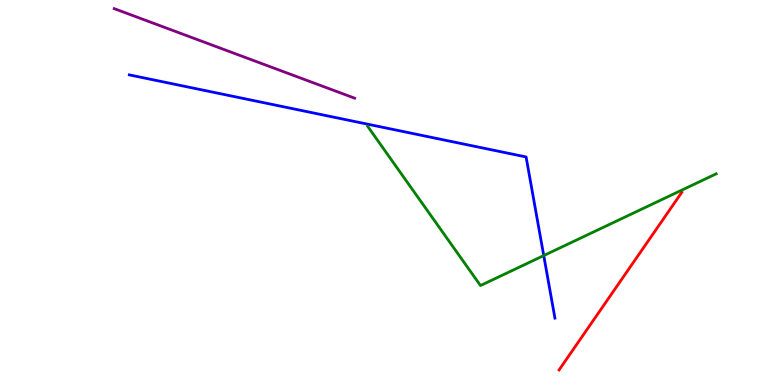[{'lines': ['blue', 'red'], 'intersections': []}, {'lines': ['green', 'red'], 'intersections': []}, {'lines': ['purple', 'red'], 'intersections': []}, {'lines': ['blue', 'green'], 'intersections': [{'x': 7.02, 'y': 3.36}]}, {'lines': ['blue', 'purple'], 'intersections': []}, {'lines': ['green', 'purple'], 'intersections': []}]